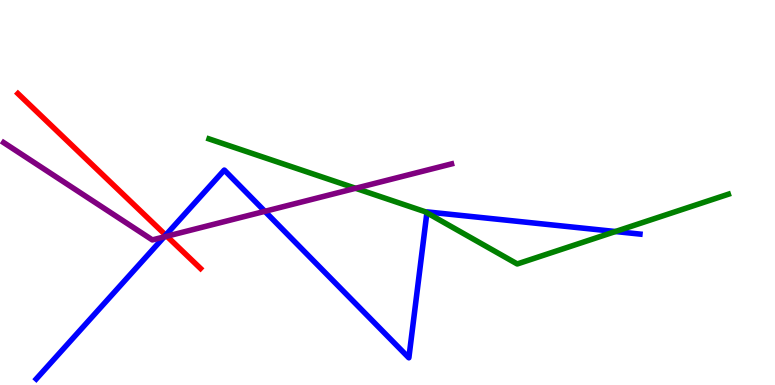[{'lines': ['blue', 'red'], 'intersections': [{'x': 2.14, 'y': 3.89}]}, {'lines': ['green', 'red'], 'intersections': []}, {'lines': ['purple', 'red'], 'intersections': [{'x': 2.15, 'y': 3.86}]}, {'lines': ['blue', 'green'], 'intersections': [{'x': 5.51, 'y': 4.47}, {'x': 7.94, 'y': 3.99}]}, {'lines': ['blue', 'purple'], 'intersections': [{'x': 2.12, 'y': 3.85}, {'x': 3.42, 'y': 4.51}]}, {'lines': ['green', 'purple'], 'intersections': [{'x': 4.59, 'y': 5.11}]}]